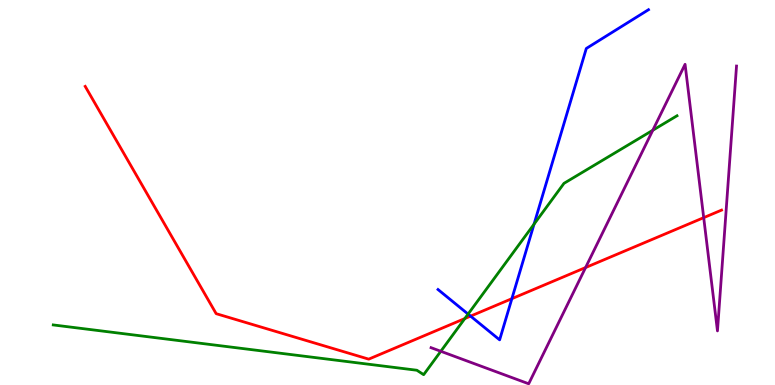[{'lines': ['blue', 'red'], 'intersections': [{'x': 6.07, 'y': 1.79}, {'x': 6.6, 'y': 2.24}]}, {'lines': ['green', 'red'], 'intersections': [{'x': 6.0, 'y': 1.73}]}, {'lines': ['purple', 'red'], 'intersections': [{'x': 7.56, 'y': 3.05}, {'x': 9.08, 'y': 4.35}]}, {'lines': ['blue', 'green'], 'intersections': [{'x': 6.04, 'y': 1.84}, {'x': 6.89, 'y': 4.18}]}, {'lines': ['blue', 'purple'], 'intersections': []}, {'lines': ['green', 'purple'], 'intersections': [{'x': 5.69, 'y': 0.876}, {'x': 8.42, 'y': 6.62}]}]